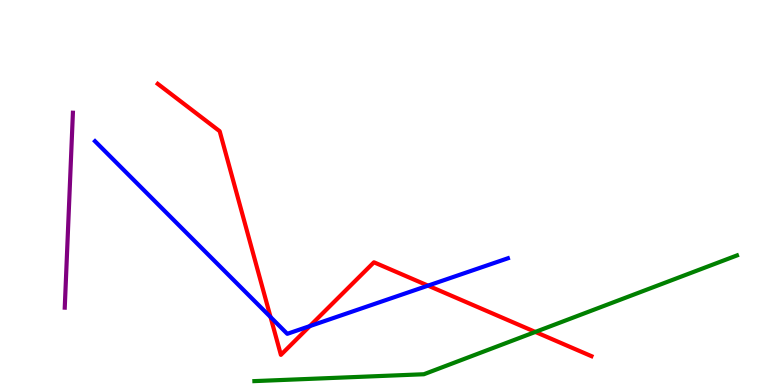[{'lines': ['blue', 'red'], 'intersections': [{'x': 3.49, 'y': 1.76}, {'x': 4.0, 'y': 1.53}, {'x': 5.52, 'y': 2.58}]}, {'lines': ['green', 'red'], 'intersections': [{'x': 6.91, 'y': 1.38}]}, {'lines': ['purple', 'red'], 'intersections': []}, {'lines': ['blue', 'green'], 'intersections': []}, {'lines': ['blue', 'purple'], 'intersections': []}, {'lines': ['green', 'purple'], 'intersections': []}]